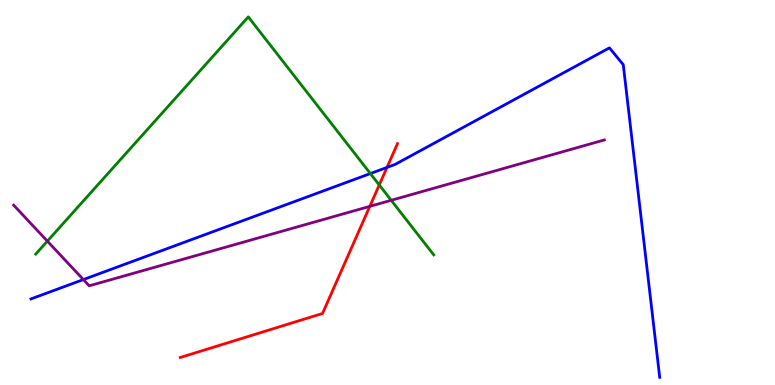[{'lines': ['blue', 'red'], 'intersections': [{'x': 4.99, 'y': 5.65}]}, {'lines': ['green', 'red'], 'intersections': [{'x': 4.89, 'y': 5.2}]}, {'lines': ['purple', 'red'], 'intersections': [{'x': 4.77, 'y': 4.64}]}, {'lines': ['blue', 'green'], 'intersections': [{'x': 4.78, 'y': 5.49}]}, {'lines': ['blue', 'purple'], 'intersections': [{'x': 1.08, 'y': 2.74}]}, {'lines': ['green', 'purple'], 'intersections': [{'x': 0.611, 'y': 3.74}, {'x': 5.05, 'y': 4.8}]}]